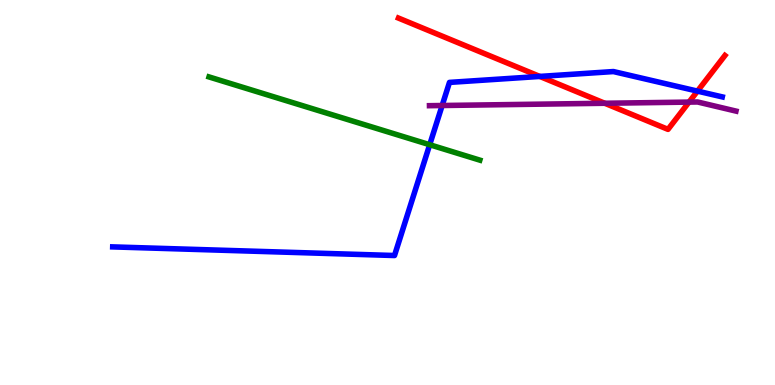[{'lines': ['blue', 'red'], 'intersections': [{'x': 6.96, 'y': 8.01}, {'x': 9.0, 'y': 7.63}]}, {'lines': ['green', 'red'], 'intersections': []}, {'lines': ['purple', 'red'], 'intersections': [{'x': 7.8, 'y': 7.32}, {'x': 8.89, 'y': 7.35}]}, {'lines': ['blue', 'green'], 'intersections': [{'x': 5.54, 'y': 6.24}]}, {'lines': ['blue', 'purple'], 'intersections': [{'x': 5.71, 'y': 7.26}]}, {'lines': ['green', 'purple'], 'intersections': []}]